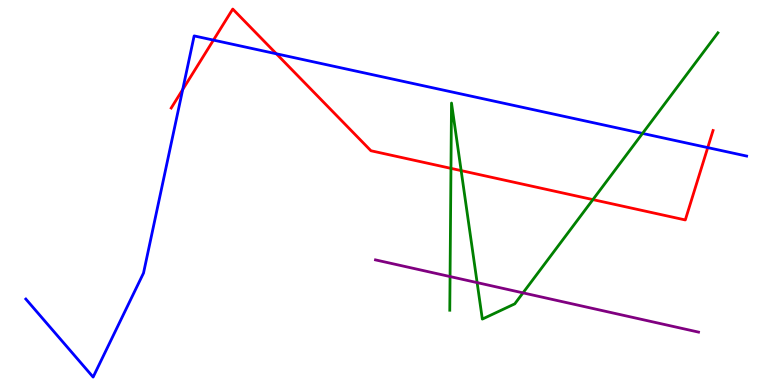[{'lines': ['blue', 'red'], 'intersections': [{'x': 2.36, 'y': 7.67}, {'x': 2.75, 'y': 8.96}, {'x': 3.57, 'y': 8.6}, {'x': 9.13, 'y': 6.17}]}, {'lines': ['green', 'red'], 'intersections': [{'x': 5.82, 'y': 5.63}, {'x': 5.95, 'y': 5.57}, {'x': 7.65, 'y': 4.82}]}, {'lines': ['purple', 'red'], 'intersections': []}, {'lines': ['blue', 'green'], 'intersections': [{'x': 8.29, 'y': 6.53}]}, {'lines': ['blue', 'purple'], 'intersections': []}, {'lines': ['green', 'purple'], 'intersections': [{'x': 5.81, 'y': 2.82}, {'x': 6.16, 'y': 2.66}, {'x': 6.75, 'y': 2.39}]}]